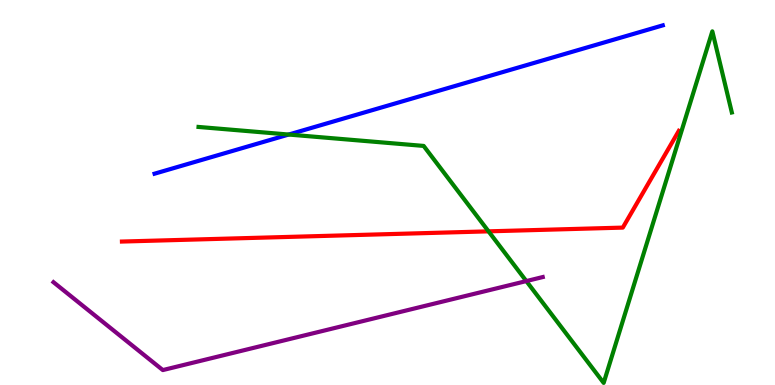[{'lines': ['blue', 'red'], 'intersections': []}, {'lines': ['green', 'red'], 'intersections': [{'x': 6.3, 'y': 3.99}]}, {'lines': ['purple', 'red'], 'intersections': []}, {'lines': ['blue', 'green'], 'intersections': [{'x': 3.73, 'y': 6.51}]}, {'lines': ['blue', 'purple'], 'intersections': []}, {'lines': ['green', 'purple'], 'intersections': [{'x': 6.79, 'y': 2.7}]}]